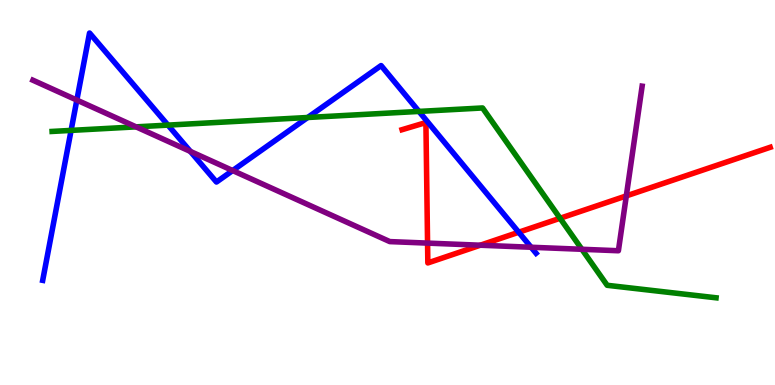[{'lines': ['blue', 'red'], 'intersections': [{'x': 6.69, 'y': 3.97}]}, {'lines': ['green', 'red'], 'intersections': [{'x': 7.23, 'y': 4.33}]}, {'lines': ['purple', 'red'], 'intersections': [{'x': 5.52, 'y': 3.69}, {'x': 6.2, 'y': 3.63}, {'x': 8.08, 'y': 4.91}]}, {'lines': ['blue', 'green'], 'intersections': [{'x': 0.917, 'y': 6.61}, {'x': 2.17, 'y': 6.75}, {'x': 3.97, 'y': 6.95}, {'x': 5.41, 'y': 7.11}]}, {'lines': ['blue', 'purple'], 'intersections': [{'x': 0.991, 'y': 7.4}, {'x': 2.46, 'y': 6.07}, {'x': 3.0, 'y': 5.57}, {'x': 6.85, 'y': 3.58}]}, {'lines': ['green', 'purple'], 'intersections': [{'x': 1.76, 'y': 6.71}, {'x': 7.51, 'y': 3.53}]}]